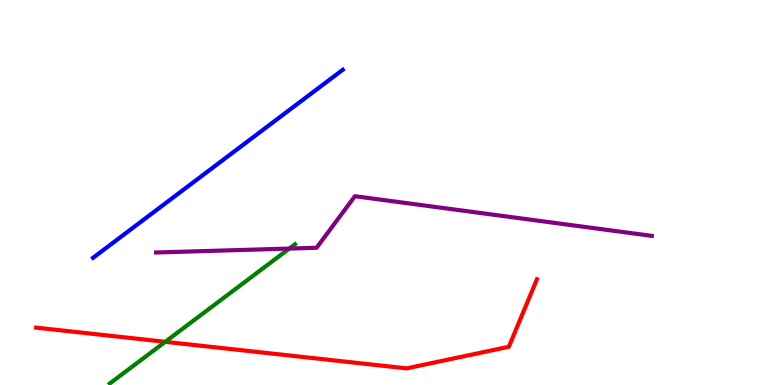[{'lines': ['blue', 'red'], 'intersections': []}, {'lines': ['green', 'red'], 'intersections': [{'x': 2.13, 'y': 1.12}]}, {'lines': ['purple', 'red'], 'intersections': []}, {'lines': ['blue', 'green'], 'intersections': []}, {'lines': ['blue', 'purple'], 'intersections': []}, {'lines': ['green', 'purple'], 'intersections': [{'x': 3.73, 'y': 3.54}]}]